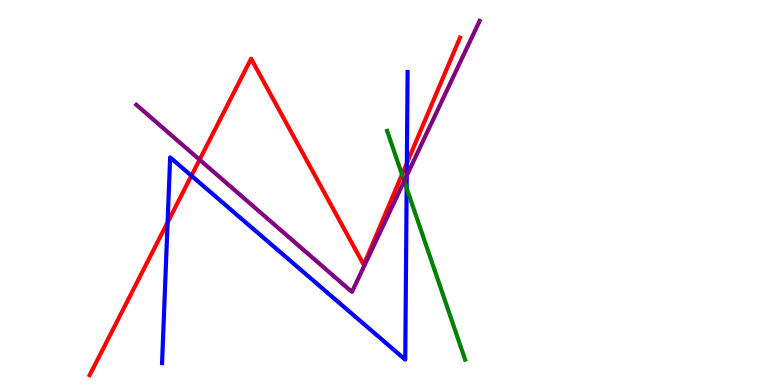[{'lines': ['blue', 'red'], 'intersections': [{'x': 2.16, 'y': 4.22}, {'x': 2.47, 'y': 5.44}, {'x': 5.25, 'y': 5.76}]}, {'lines': ['green', 'red'], 'intersections': [{'x': 5.19, 'y': 5.47}]}, {'lines': ['purple', 'red'], 'intersections': [{'x': 2.58, 'y': 5.85}]}, {'lines': ['blue', 'green'], 'intersections': [{'x': 5.25, 'y': 5.11}]}, {'lines': ['blue', 'purple'], 'intersections': [{'x': 5.25, 'y': 5.44}]}, {'lines': ['green', 'purple'], 'intersections': [{'x': 5.22, 'y': 5.3}]}]